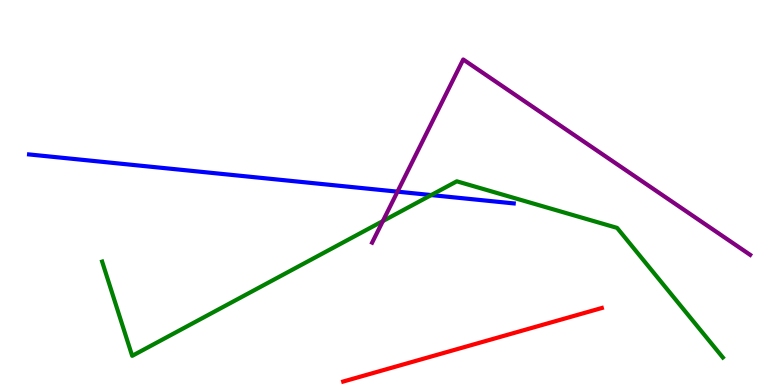[{'lines': ['blue', 'red'], 'intersections': []}, {'lines': ['green', 'red'], 'intersections': []}, {'lines': ['purple', 'red'], 'intersections': []}, {'lines': ['blue', 'green'], 'intersections': [{'x': 5.56, 'y': 4.93}]}, {'lines': ['blue', 'purple'], 'intersections': [{'x': 5.13, 'y': 5.02}]}, {'lines': ['green', 'purple'], 'intersections': [{'x': 4.94, 'y': 4.26}]}]